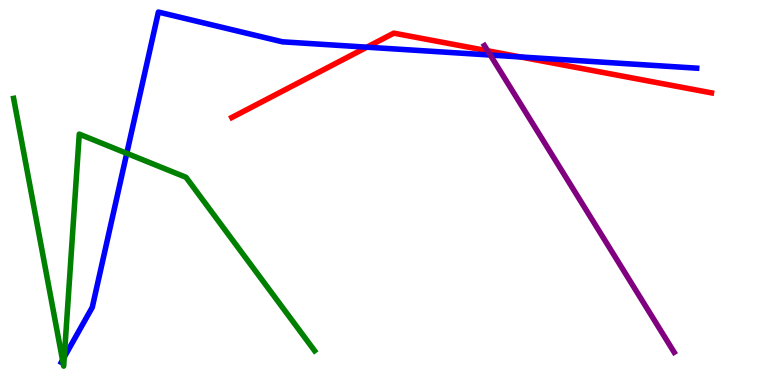[{'lines': ['blue', 'red'], 'intersections': [{'x': 4.73, 'y': 8.77}, {'x': 6.72, 'y': 8.52}]}, {'lines': ['green', 'red'], 'intersections': []}, {'lines': ['purple', 'red'], 'intersections': [{'x': 6.29, 'y': 8.68}]}, {'lines': ['blue', 'green'], 'intersections': [{'x': 0.807, 'y': 0.646}, {'x': 0.83, 'y': 0.726}, {'x': 1.64, 'y': 6.02}]}, {'lines': ['blue', 'purple'], 'intersections': [{'x': 6.33, 'y': 8.57}]}, {'lines': ['green', 'purple'], 'intersections': []}]